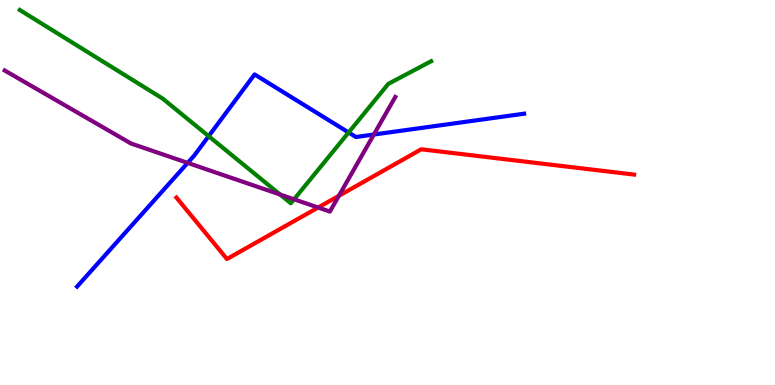[{'lines': ['blue', 'red'], 'intersections': []}, {'lines': ['green', 'red'], 'intersections': []}, {'lines': ['purple', 'red'], 'intersections': [{'x': 4.1, 'y': 4.61}, {'x': 4.37, 'y': 4.91}]}, {'lines': ['blue', 'green'], 'intersections': [{'x': 2.69, 'y': 6.46}, {'x': 4.5, 'y': 6.56}]}, {'lines': ['blue', 'purple'], 'intersections': [{'x': 2.42, 'y': 5.77}, {'x': 4.82, 'y': 6.51}]}, {'lines': ['green', 'purple'], 'intersections': [{'x': 3.61, 'y': 4.95}, {'x': 3.79, 'y': 4.82}]}]